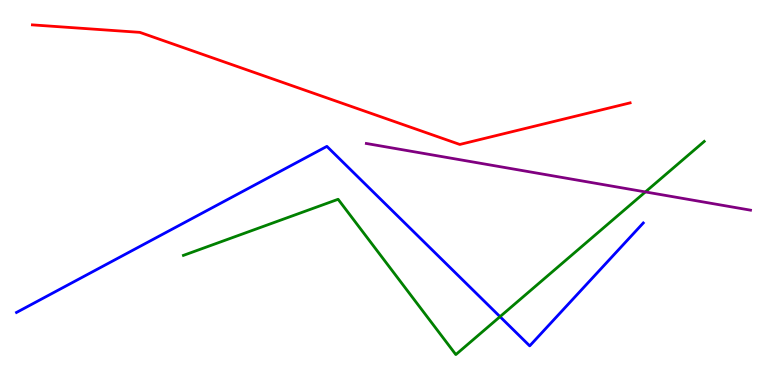[{'lines': ['blue', 'red'], 'intersections': []}, {'lines': ['green', 'red'], 'intersections': []}, {'lines': ['purple', 'red'], 'intersections': []}, {'lines': ['blue', 'green'], 'intersections': [{'x': 6.45, 'y': 1.77}]}, {'lines': ['blue', 'purple'], 'intersections': []}, {'lines': ['green', 'purple'], 'intersections': [{'x': 8.33, 'y': 5.01}]}]